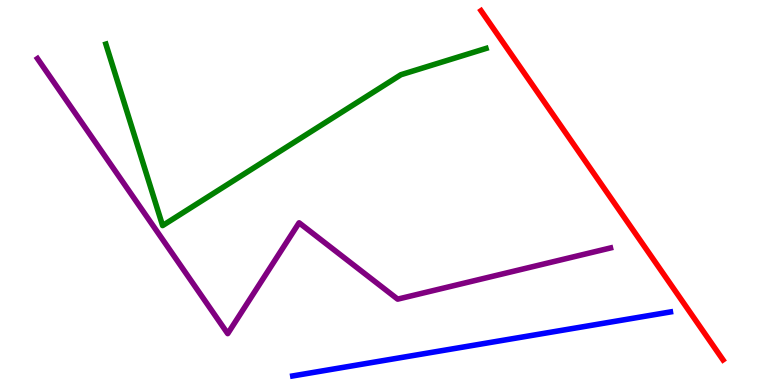[{'lines': ['blue', 'red'], 'intersections': []}, {'lines': ['green', 'red'], 'intersections': []}, {'lines': ['purple', 'red'], 'intersections': []}, {'lines': ['blue', 'green'], 'intersections': []}, {'lines': ['blue', 'purple'], 'intersections': []}, {'lines': ['green', 'purple'], 'intersections': []}]